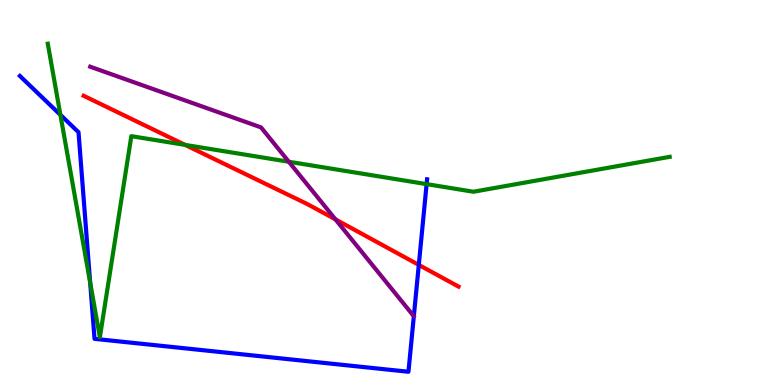[{'lines': ['blue', 'red'], 'intersections': [{'x': 5.4, 'y': 3.12}]}, {'lines': ['green', 'red'], 'intersections': [{'x': 2.39, 'y': 6.24}]}, {'lines': ['purple', 'red'], 'intersections': [{'x': 4.33, 'y': 4.3}]}, {'lines': ['blue', 'green'], 'intersections': [{'x': 0.779, 'y': 7.02}, {'x': 1.16, 'y': 2.66}, {'x': 5.5, 'y': 5.22}]}, {'lines': ['blue', 'purple'], 'intersections': []}, {'lines': ['green', 'purple'], 'intersections': [{'x': 3.73, 'y': 5.8}]}]